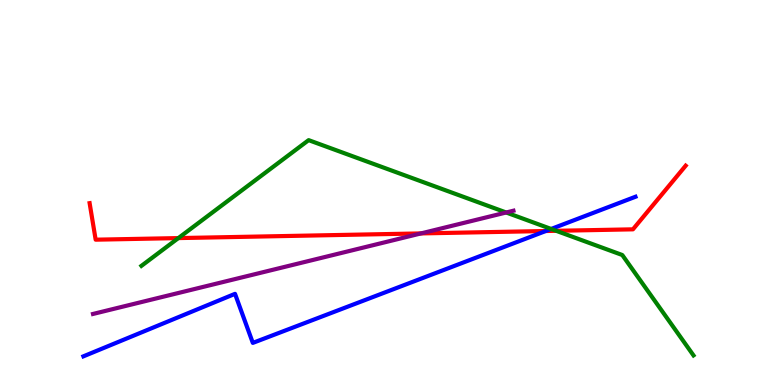[{'lines': ['blue', 'red'], 'intersections': [{'x': 7.04, 'y': 4.0}]}, {'lines': ['green', 'red'], 'intersections': [{'x': 2.3, 'y': 3.82}, {'x': 7.18, 'y': 4.0}]}, {'lines': ['purple', 'red'], 'intersections': [{'x': 5.43, 'y': 3.94}]}, {'lines': ['blue', 'green'], 'intersections': [{'x': 7.11, 'y': 4.05}]}, {'lines': ['blue', 'purple'], 'intersections': []}, {'lines': ['green', 'purple'], 'intersections': [{'x': 6.53, 'y': 4.48}]}]